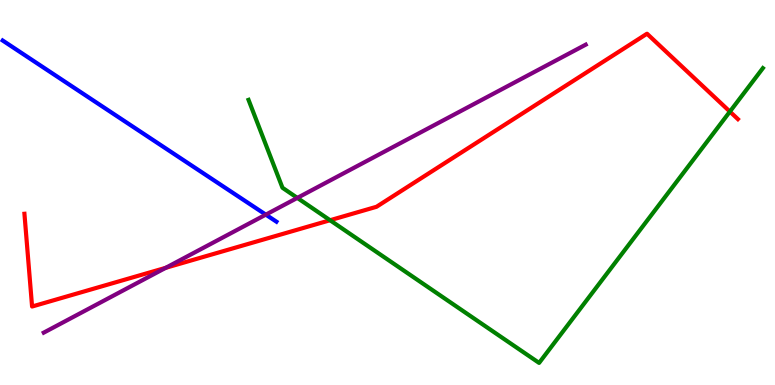[{'lines': ['blue', 'red'], 'intersections': []}, {'lines': ['green', 'red'], 'intersections': [{'x': 4.26, 'y': 4.28}, {'x': 9.42, 'y': 7.1}]}, {'lines': ['purple', 'red'], 'intersections': [{'x': 2.14, 'y': 3.04}]}, {'lines': ['blue', 'green'], 'intersections': []}, {'lines': ['blue', 'purple'], 'intersections': [{'x': 3.43, 'y': 4.42}]}, {'lines': ['green', 'purple'], 'intersections': [{'x': 3.84, 'y': 4.86}]}]